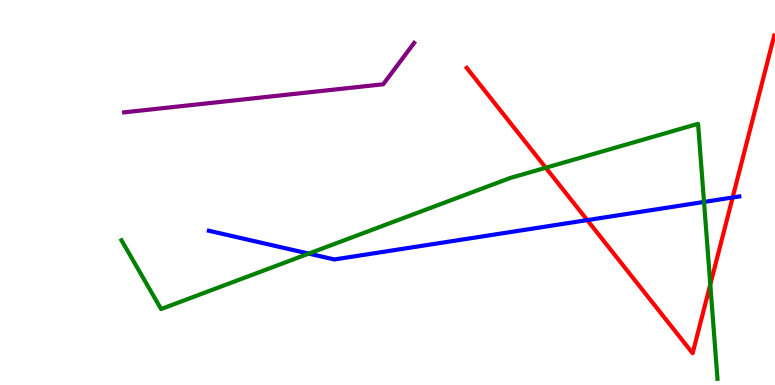[{'lines': ['blue', 'red'], 'intersections': [{'x': 7.58, 'y': 4.28}, {'x': 9.45, 'y': 4.87}]}, {'lines': ['green', 'red'], 'intersections': [{'x': 7.04, 'y': 5.64}, {'x': 9.17, 'y': 2.61}]}, {'lines': ['purple', 'red'], 'intersections': []}, {'lines': ['blue', 'green'], 'intersections': [{'x': 3.98, 'y': 3.41}, {'x': 9.08, 'y': 4.75}]}, {'lines': ['blue', 'purple'], 'intersections': []}, {'lines': ['green', 'purple'], 'intersections': []}]